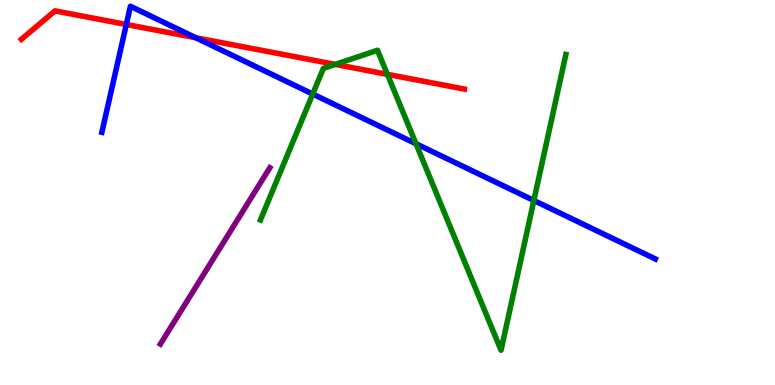[{'lines': ['blue', 'red'], 'intersections': [{'x': 1.63, 'y': 9.36}, {'x': 2.53, 'y': 9.02}]}, {'lines': ['green', 'red'], 'intersections': [{'x': 4.33, 'y': 8.33}, {'x': 5.0, 'y': 8.07}]}, {'lines': ['purple', 'red'], 'intersections': []}, {'lines': ['blue', 'green'], 'intersections': [{'x': 4.04, 'y': 7.56}, {'x': 5.37, 'y': 6.27}, {'x': 6.89, 'y': 4.79}]}, {'lines': ['blue', 'purple'], 'intersections': []}, {'lines': ['green', 'purple'], 'intersections': []}]